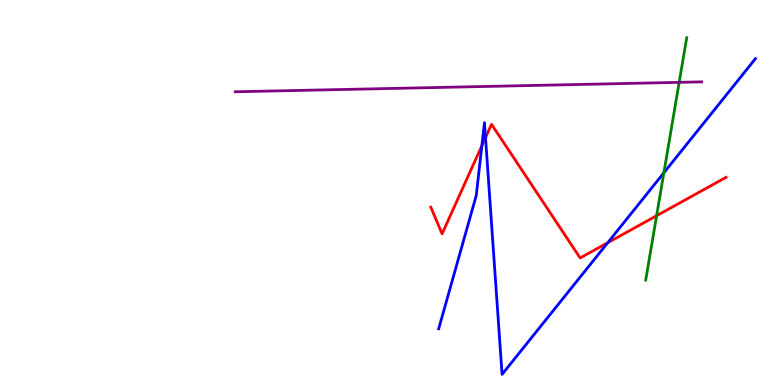[{'lines': ['blue', 'red'], 'intersections': [{'x': 6.22, 'y': 6.22}, {'x': 6.26, 'y': 6.43}, {'x': 7.84, 'y': 3.7}]}, {'lines': ['green', 'red'], 'intersections': [{'x': 8.47, 'y': 4.4}]}, {'lines': ['purple', 'red'], 'intersections': []}, {'lines': ['blue', 'green'], 'intersections': [{'x': 8.57, 'y': 5.51}]}, {'lines': ['blue', 'purple'], 'intersections': []}, {'lines': ['green', 'purple'], 'intersections': [{'x': 8.76, 'y': 7.86}]}]